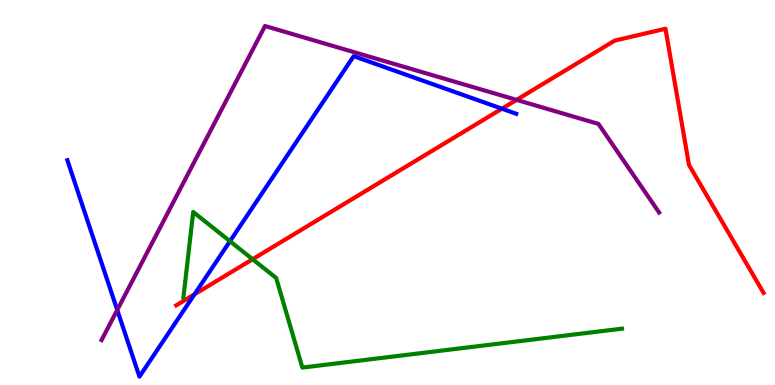[{'lines': ['blue', 'red'], 'intersections': [{'x': 2.51, 'y': 2.35}, {'x': 6.48, 'y': 7.18}]}, {'lines': ['green', 'red'], 'intersections': [{'x': 3.26, 'y': 3.27}]}, {'lines': ['purple', 'red'], 'intersections': [{'x': 6.67, 'y': 7.41}]}, {'lines': ['blue', 'green'], 'intersections': [{'x': 2.97, 'y': 3.73}]}, {'lines': ['blue', 'purple'], 'intersections': [{'x': 1.51, 'y': 1.95}]}, {'lines': ['green', 'purple'], 'intersections': []}]